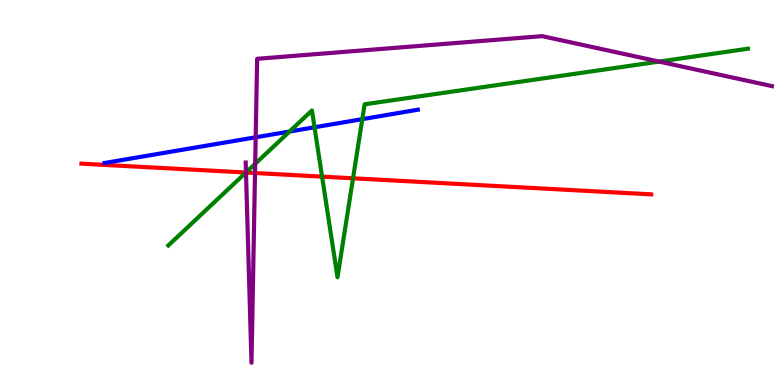[{'lines': ['blue', 'red'], 'intersections': []}, {'lines': ['green', 'red'], 'intersections': [{'x': 3.17, 'y': 5.52}, {'x': 4.16, 'y': 5.41}, {'x': 4.56, 'y': 5.37}]}, {'lines': ['purple', 'red'], 'intersections': [{'x': 3.17, 'y': 5.52}, {'x': 3.29, 'y': 5.51}]}, {'lines': ['blue', 'green'], 'intersections': [{'x': 3.74, 'y': 6.58}, {'x': 4.06, 'y': 6.69}, {'x': 4.67, 'y': 6.91}]}, {'lines': ['blue', 'purple'], 'intersections': [{'x': 3.3, 'y': 6.43}]}, {'lines': ['green', 'purple'], 'intersections': [{'x': 3.17, 'y': 5.52}, {'x': 3.29, 'y': 5.74}, {'x': 8.5, 'y': 8.4}]}]